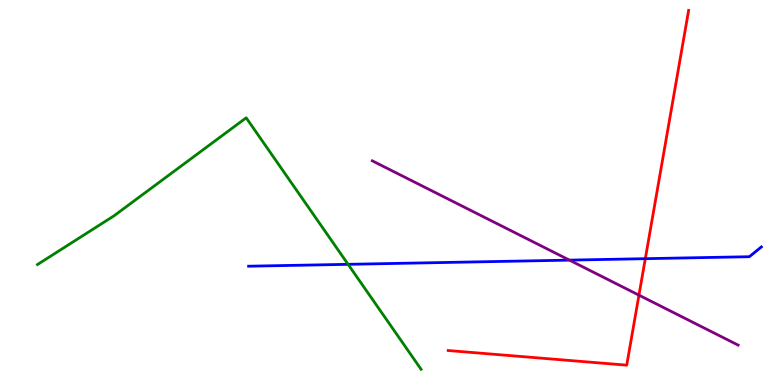[{'lines': ['blue', 'red'], 'intersections': [{'x': 8.33, 'y': 3.28}]}, {'lines': ['green', 'red'], 'intersections': []}, {'lines': ['purple', 'red'], 'intersections': [{'x': 8.24, 'y': 2.33}]}, {'lines': ['blue', 'green'], 'intersections': [{'x': 4.49, 'y': 3.13}]}, {'lines': ['blue', 'purple'], 'intersections': [{'x': 7.35, 'y': 3.24}]}, {'lines': ['green', 'purple'], 'intersections': []}]